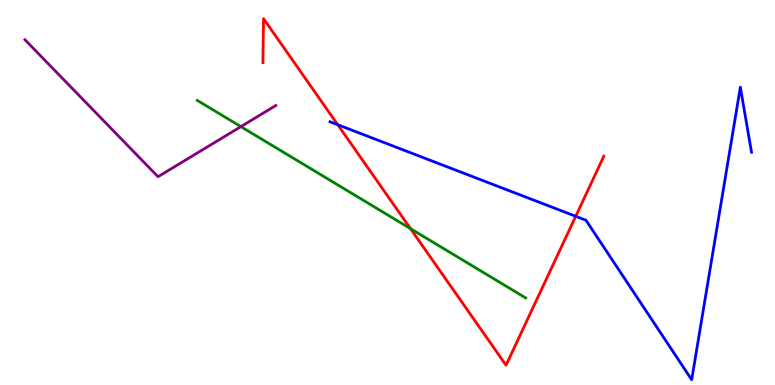[{'lines': ['blue', 'red'], 'intersections': [{'x': 4.36, 'y': 6.76}, {'x': 7.43, 'y': 4.38}]}, {'lines': ['green', 'red'], 'intersections': [{'x': 5.3, 'y': 4.06}]}, {'lines': ['purple', 'red'], 'intersections': []}, {'lines': ['blue', 'green'], 'intersections': []}, {'lines': ['blue', 'purple'], 'intersections': []}, {'lines': ['green', 'purple'], 'intersections': [{'x': 3.11, 'y': 6.71}]}]